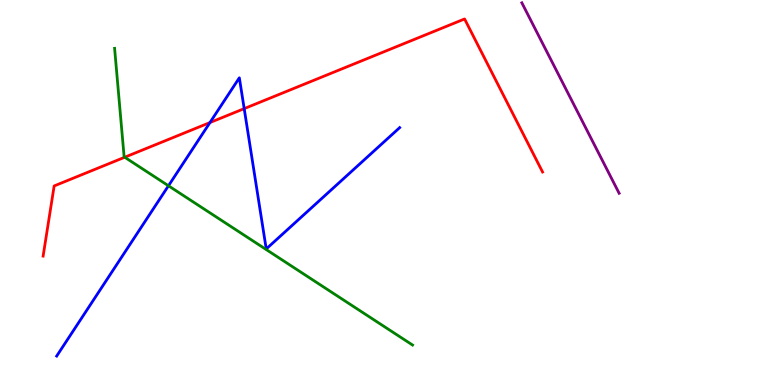[{'lines': ['blue', 'red'], 'intersections': [{'x': 2.71, 'y': 6.82}, {'x': 3.15, 'y': 7.18}]}, {'lines': ['green', 'red'], 'intersections': [{'x': 1.61, 'y': 5.92}]}, {'lines': ['purple', 'red'], 'intersections': []}, {'lines': ['blue', 'green'], 'intersections': [{'x': 2.17, 'y': 5.17}]}, {'lines': ['blue', 'purple'], 'intersections': []}, {'lines': ['green', 'purple'], 'intersections': []}]